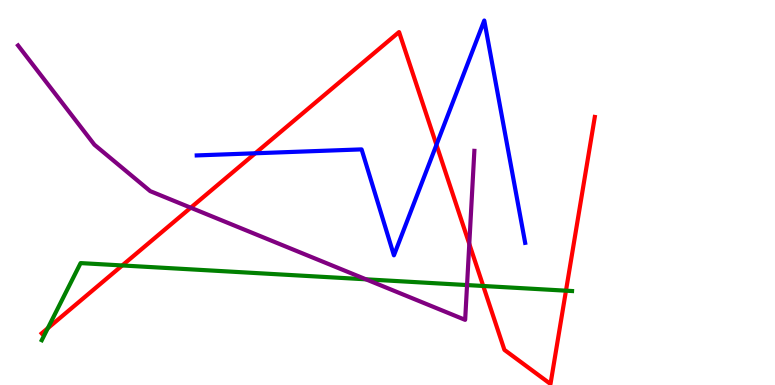[{'lines': ['blue', 'red'], 'intersections': [{'x': 3.29, 'y': 6.02}, {'x': 5.63, 'y': 6.24}]}, {'lines': ['green', 'red'], 'intersections': [{'x': 0.617, 'y': 1.48}, {'x': 1.58, 'y': 3.11}, {'x': 6.24, 'y': 2.57}, {'x': 7.3, 'y': 2.45}]}, {'lines': ['purple', 'red'], 'intersections': [{'x': 2.46, 'y': 4.61}, {'x': 6.06, 'y': 3.66}]}, {'lines': ['blue', 'green'], 'intersections': []}, {'lines': ['blue', 'purple'], 'intersections': []}, {'lines': ['green', 'purple'], 'intersections': [{'x': 4.72, 'y': 2.75}, {'x': 6.03, 'y': 2.6}]}]